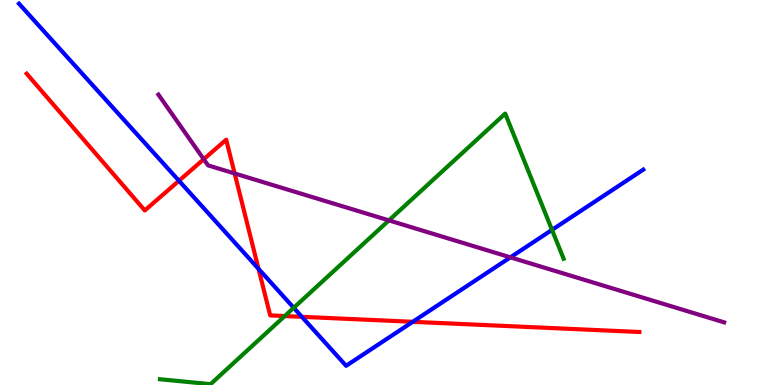[{'lines': ['blue', 'red'], 'intersections': [{'x': 2.31, 'y': 5.3}, {'x': 3.34, 'y': 3.02}, {'x': 3.9, 'y': 1.77}, {'x': 5.33, 'y': 1.64}]}, {'lines': ['green', 'red'], 'intersections': [{'x': 3.67, 'y': 1.79}]}, {'lines': ['purple', 'red'], 'intersections': [{'x': 2.63, 'y': 5.86}, {'x': 3.03, 'y': 5.49}]}, {'lines': ['blue', 'green'], 'intersections': [{'x': 3.79, 'y': 2.01}, {'x': 7.12, 'y': 4.03}]}, {'lines': ['blue', 'purple'], 'intersections': [{'x': 6.59, 'y': 3.32}]}, {'lines': ['green', 'purple'], 'intersections': [{'x': 5.02, 'y': 4.28}]}]